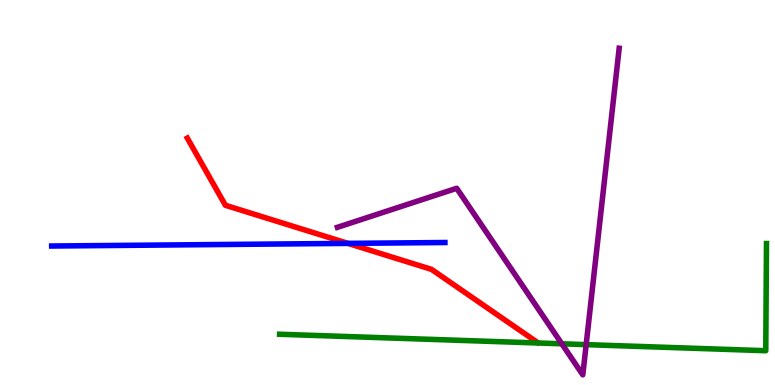[{'lines': ['blue', 'red'], 'intersections': [{'x': 4.49, 'y': 3.68}]}, {'lines': ['green', 'red'], 'intersections': []}, {'lines': ['purple', 'red'], 'intersections': []}, {'lines': ['blue', 'green'], 'intersections': []}, {'lines': ['blue', 'purple'], 'intersections': []}, {'lines': ['green', 'purple'], 'intersections': [{'x': 7.25, 'y': 1.07}, {'x': 7.56, 'y': 1.05}]}]